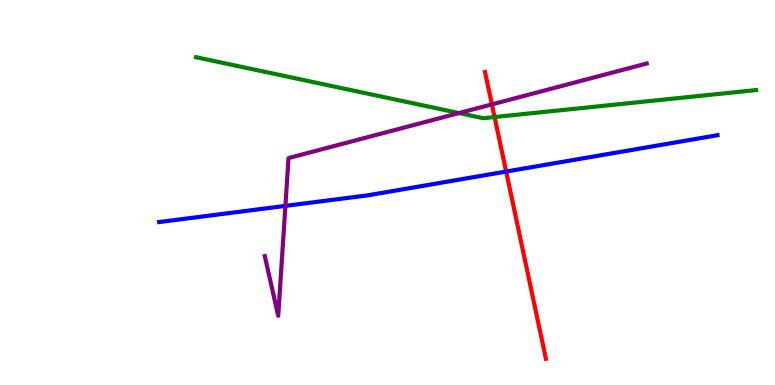[{'lines': ['blue', 'red'], 'intersections': [{'x': 6.53, 'y': 5.54}]}, {'lines': ['green', 'red'], 'intersections': [{'x': 6.38, 'y': 6.96}]}, {'lines': ['purple', 'red'], 'intersections': [{'x': 6.35, 'y': 7.29}]}, {'lines': ['blue', 'green'], 'intersections': []}, {'lines': ['blue', 'purple'], 'intersections': [{'x': 3.68, 'y': 4.65}]}, {'lines': ['green', 'purple'], 'intersections': [{'x': 5.92, 'y': 7.06}]}]